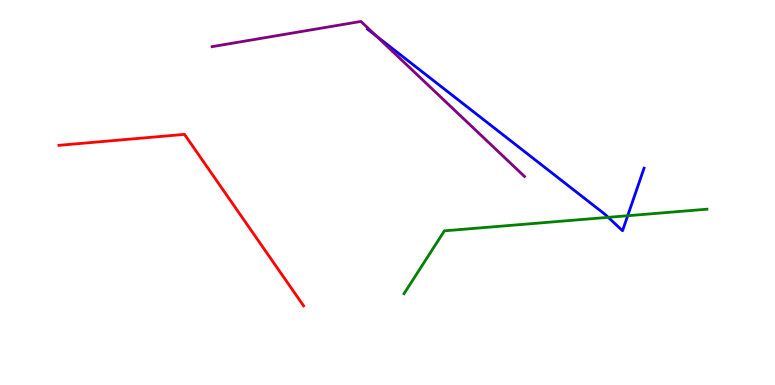[{'lines': ['blue', 'red'], 'intersections': []}, {'lines': ['green', 'red'], 'intersections': []}, {'lines': ['purple', 'red'], 'intersections': []}, {'lines': ['blue', 'green'], 'intersections': [{'x': 7.85, 'y': 4.35}, {'x': 8.1, 'y': 4.4}]}, {'lines': ['blue', 'purple'], 'intersections': [{'x': 4.85, 'y': 9.07}]}, {'lines': ['green', 'purple'], 'intersections': []}]